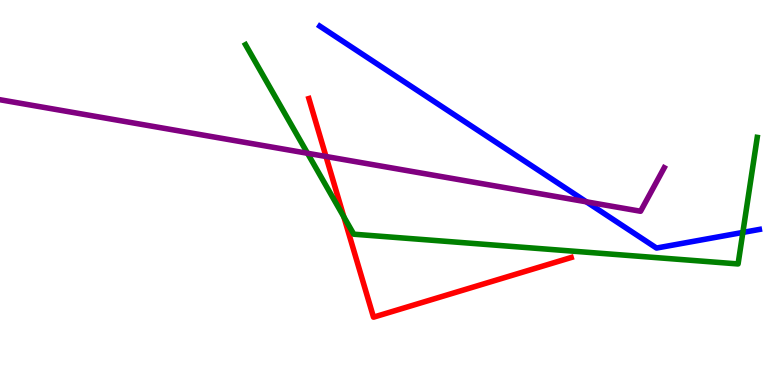[{'lines': ['blue', 'red'], 'intersections': []}, {'lines': ['green', 'red'], 'intersections': [{'x': 4.44, 'y': 4.37}]}, {'lines': ['purple', 'red'], 'intersections': [{'x': 4.21, 'y': 5.94}]}, {'lines': ['blue', 'green'], 'intersections': [{'x': 9.59, 'y': 3.96}]}, {'lines': ['blue', 'purple'], 'intersections': [{'x': 7.57, 'y': 4.76}]}, {'lines': ['green', 'purple'], 'intersections': [{'x': 3.97, 'y': 6.02}]}]